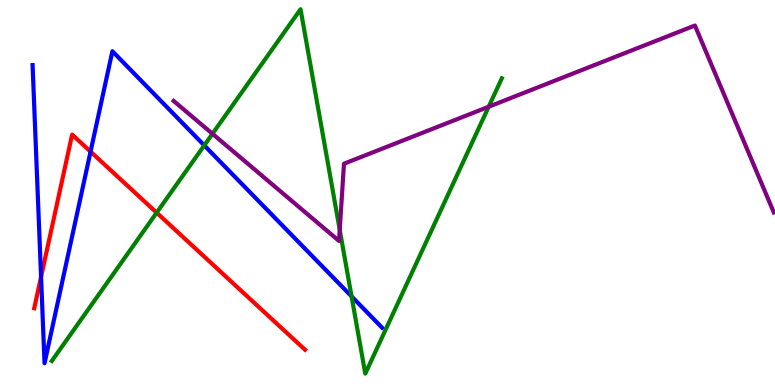[{'lines': ['blue', 'red'], 'intersections': [{'x': 0.53, 'y': 2.81}, {'x': 1.17, 'y': 6.06}]}, {'lines': ['green', 'red'], 'intersections': [{'x': 2.02, 'y': 4.48}]}, {'lines': ['purple', 'red'], 'intersections': []}, {'lines': ['blue', 'green'], 'intersections': [{'x': 2.64, 'y': 6.22}, {'x': 4.54, 'y': 2.3}]}, {'lines': ['blue', 'purple'], 'intersections': []}, {'lines': ['green', 'purple'], 'intersections': [{'x': 2.74, 'y': 6.53}, {'x': 4.38, 'y': 4.03}, {'x': 6.31, 'y': 7.23}]}]